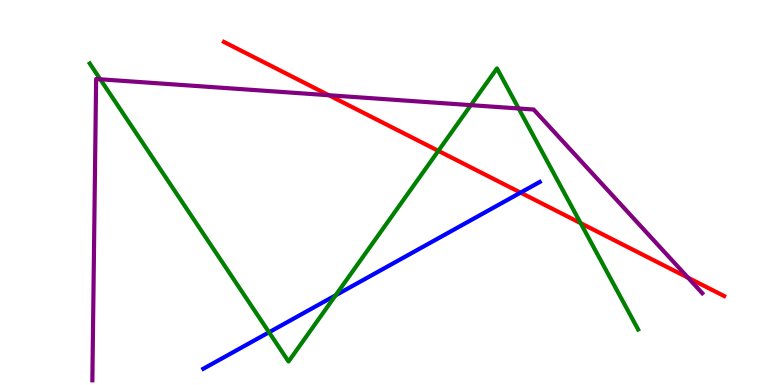[{'lines': ['blue', 'red'], 'intersections': [{'x': 6.72, 'y': 5.0}]}, {'lines': ['green', 'red'], 'intersections': [{'x': 5.66, 'y': 6.08}, {'x': 7.49, 'y': 4.2}]}, {'lines': ['purple', 'red'], 'intersections': [{'x': 4.24, 'y': 7.53}, {'x': 8.88, 'y': 2.79}]}, {'lines': ['blue', 'green'], 'intersections': [{'x': 3.47, 'y': 1.37}, {'x': 4.33, 'y': 2.33}]}, {'lines': ['blue', 'purple'], 'intersections': []}, {'lines': ['green', 'purple'], 'intersections': [{'x': 1.29, 'y': 7.94}, {'x': 6.08, 'y': 7.27}, {'x': 6.69, 'y': 7.18}]}]